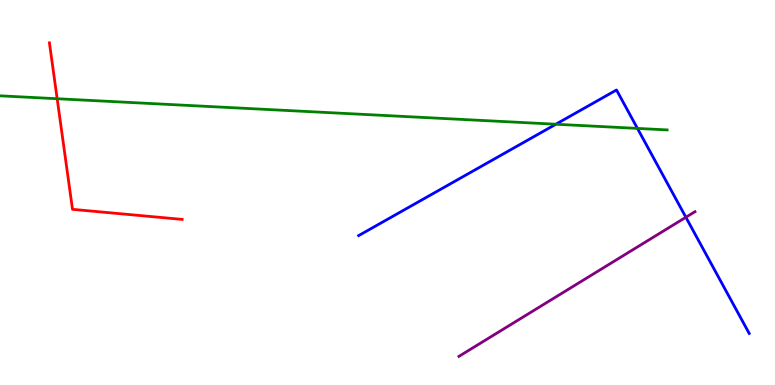[{'lines': ['blue', 'red'], 'intersections': []}, {'lines': ['green', 'red'], 'intersections': [{'x': 0.738, 'y': 7.44}]}, {'lines': ['purple', 'red'], 'intersections': []}, {'lines': ['blue', 'green'], 'intersections': [{'x': 7.17, 'y': 6.77}, {'x': 8.23, 'y': 6.66}]}, {'lines': ['blue', 'purple'], 'intersections': [{'x': 8.85, 'y': 4.36}]}, {'lines': ['green', 'purple'], 'intersections': []}]